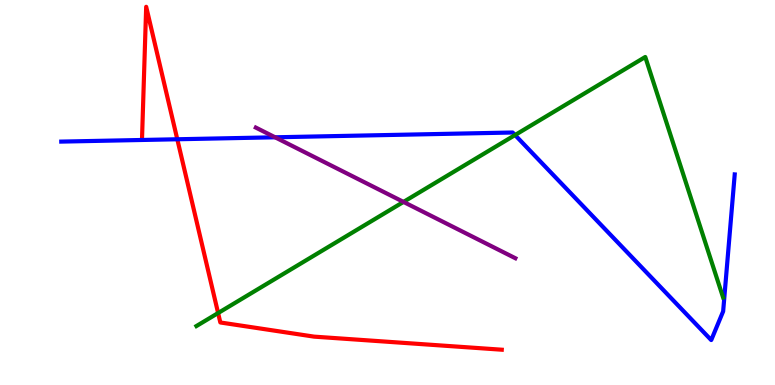[{'lines': ['blue', 'red'], 'intersections': [{'x': 2.29, 'y': 6.38}]}, {'lines': ['green', 'red'], 'intersections': [{'x': 2.81, 'y': 1.87}]}, {'lines': ['purple', 'red'], 'intersections': []}, {'lines': ['blue', 'green'], 'intersections': [{'x': 6.65, 'y': 6.49}]}, {'lines': ['blue', 'purple'], 'intersections': [{'x': 3.55, 'y': 6.43}]}, {'lines': ['green', 'purple'], 'intersections': [{'x': 5.21, 'y': 4.76}]}]